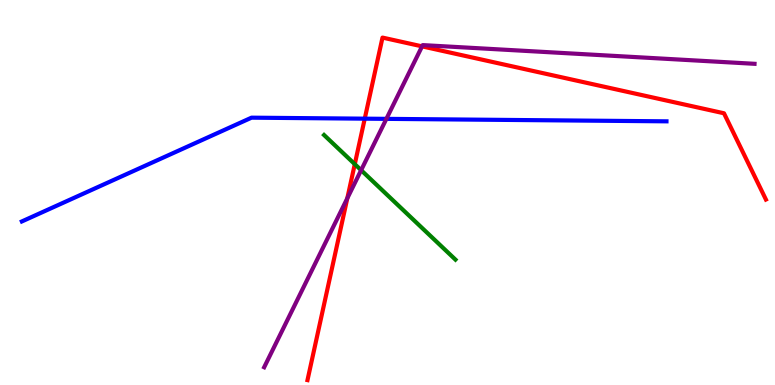[{'lines': ['blue', 'red'], 'intersections': [{'x': 4.71, 'y': 6.92}]}, {'lines': ['green', 'red'], 'intersections': [{'x': 4.58, 'y': 5.74}]}, {'lines': ['purple', 'red'], 'intersections': [{'x': 4.48, 'y': 4.85}, {'x': 5.45, 'y': 8.8}]}, {'lines': ['blue', 'green'], 'intersections': []}, {'lines': ['blue', 'purple'], 'intersections': [{'x': 4.99, 'y': 6.91}]}, {'lines': ['green', 'purple'], 'intersections': [{'x': 4.66, 'y': 5.58}]}]